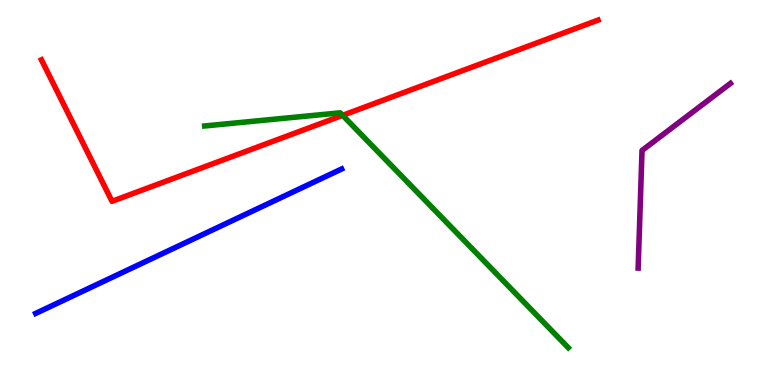[{'lines': ['blue', 'red'], 'intersections': []}, {'lines': ['green', 'red'], 'intersections': [{'x': 4.42, 'y': 7.0}]}, {'lines': ['purple', 'red'], 'intersections': []}, {'lines': ['blue', 'green'], 'intersections': []}, {'lines': ['blue', 'purple'], 'intersections': []}, {'lines': ['green', 'purple'], 'intersections': []}]